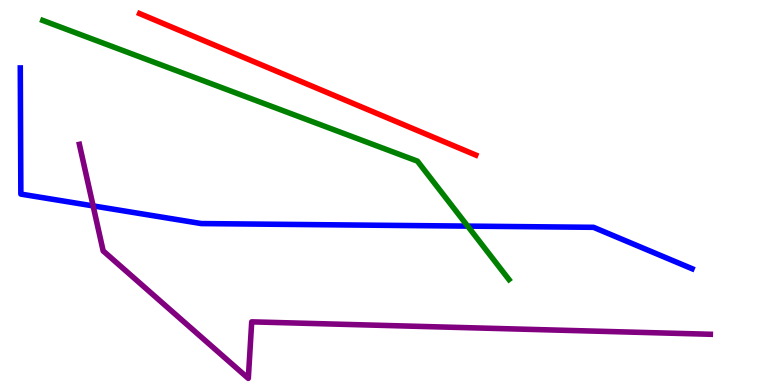[{'lines': ['blue', 'red'], 'intersections': []}, {'lines': ['green', 'red'], 'intersections': []}, {'lines': ['purple', 'red'], 'intersections': []}, {'lines': ['blue', 'green'], 'intersections': [{'x': 6.03, 'y': 4.13}]}, {'lines': ['blue', 'purple'], 'intersections': [{'x': 1.2, 'y': 4.65}]}, {'lines': ['green', 'purple'], 'intersections': []}]